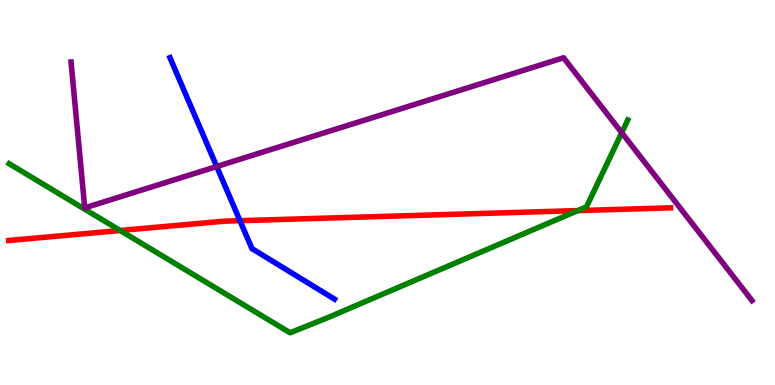[{'lines': ['blue', 'red'], 'intersections': [{'x': 3.1, 'y': 4.27}]}, {'lines': ['green', 'red'], 'intersections': [{'x': 1.55, 'y': 4.01}, {'x': 7.45, 'y': 4.53}]}, {'lines': ['purple', 'red'], 'intersections': []}, {'lines': ['blue', 'green'], 'intersections': []}, {'lines': ['blue', 'purple'], 'intersections': [{'x': 2.8, 'y': 5.67}]}, {'lines': ['green', 'purple'], 'intersections': [{'x': 8.02, 'y': 6.55}]}]